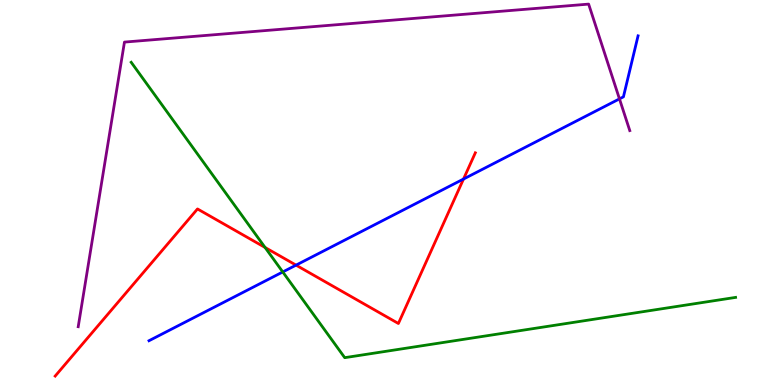[{'lines': ['blue', 'red'], 'intersections': [{'x': 3.82, 'y': 3.11}, {'x': 5.98, 'y': 5.35}]}, {'lines': ['green', 'red'], 'intersections': [{'x': 3.42, 'y': 3.57}]}, {'lines': ['purple', 'red'], 'intersections': []}, {'lines': ['blue', 'green'], 'intersections': [{'x': 3.65, 'y': 2.94}]}, {'lines': ['blue', 'purple'], 'intersections': [{'x': 7.99, 'y': 7.43}]}, {'lines': ['green', 'purple'], 'intersections': []}]